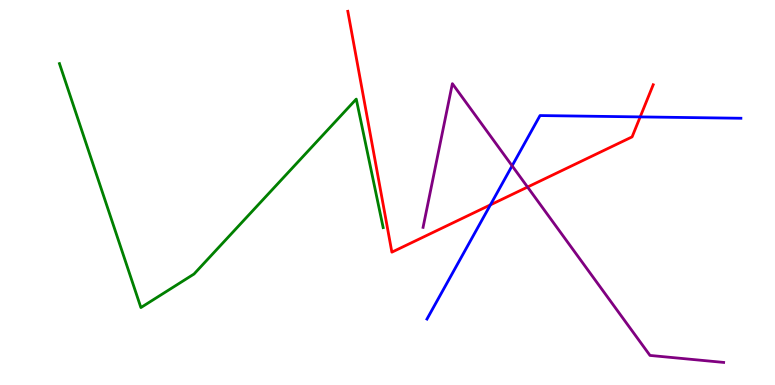[{'lines': ['blue', 'red'], 'intersections': [{'x': 6.33, 'y': 4.68}, {'x': 8.26, 'y': 6.96}]}, {'lines': ['green', 'red'], 'intersections': []}, {'lines': ['purple', 'red'], 'intersections': [{'x': 6.81, 'y': 5.14}]}, {'lines': ['blue', 'green'], 'intersections': []}, {'lines': ['blue', 'purple'], 'intersections': [{'x': 6.61, 'y': 5.69}]}, {'lines': ['green', 'purple'], 'intersections': []}]